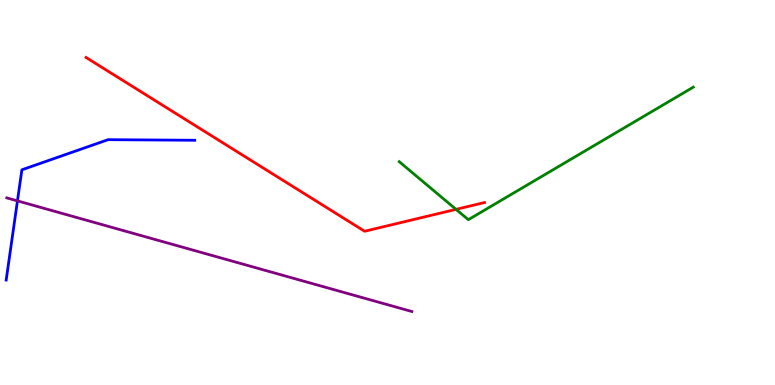[{'lines': ['blue', 'red'], 'intersections': []}, {'lines': ['green', 'red'], 'intersections': [{'x': 5.88, 'y': 4.56}]}, {'lines': ['purple', 'red'], 'intersections': []}, {'lines': ['blue', 'green'], 'intersections': []}, {'lines': ['blue', 'purple'], 'intersections': [{'x': 0.225, 'y': 4.78}]}, {'lines': ['green', 'purple'], 'intersections': []}]